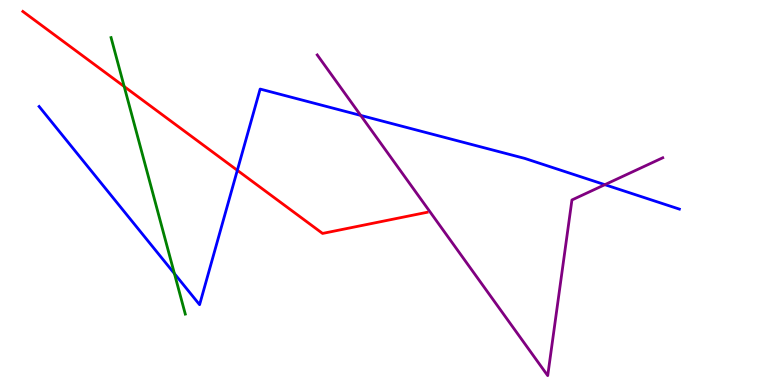[{'lines': ['blue', 'red'], 'intersections': [{'x': 3.06, 'y': 5.58}]}, {'lines': ['green', 'red'], 'intersections': [{'x': 1.6, 'y': 7.75}]}, {'lines': ['purple', 'red'], 'intersections': []}, {'lines': ['blue', 'green'], 'intersections': [{'x': 2.25, 'y': 2.89}]}, {'lines': ['blue', 'purple'], 'intersections': [{'x': 4.65, 'y': 7.0}, {'x': 7.8, 'y': 5.2}]}, {'lines': ['green', 'purple'], 'intersections': []}]